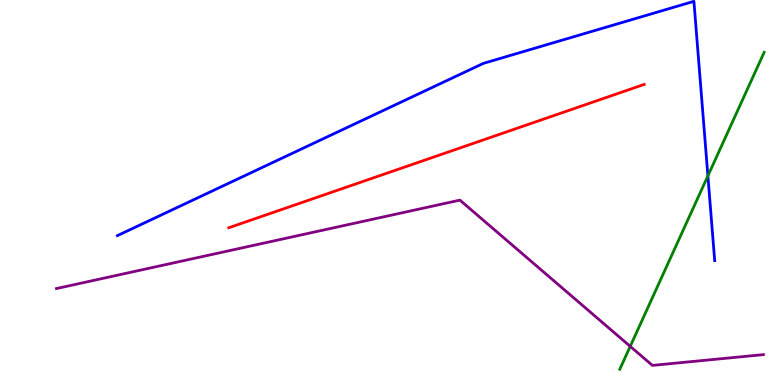[{'lines': ['blue', 'red'], 'intersections': []}, {'lines': ['green', 'red'], 'intersections': []}, {'lines': ['purple', 'red'], 'intersections': []}, {'lines': ['blue', 'green'], 'intersections': [{'x': 9.13, 'y': 5.43}]}, {'lines': ['blue', 'purple'], 'intersections': []}, {'lines': ['green', 'purple'], 'intersections': [{'x': 8.13, 'y': 1.0}]}]